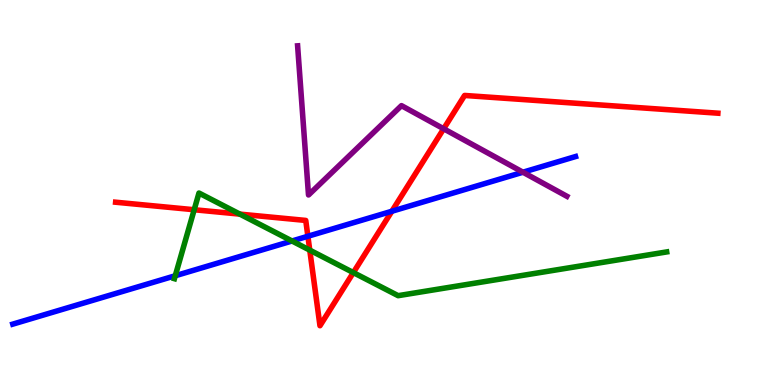[{'lines': ['blue', 'red'], 'intersections': [{'x': 3.97, 'y': 3.86}, {'x': 5.06, 'y': 4.51}]}, {'lines': ['green', 'red'], 'intersections': [{'x': 2.51, 'y': 4.55}, {'x': 3.1, 'y': 4.44}, {'x': 4.0, 'y': 3.5}, {'x': 4.56, 'y': 2.92}]}, {'lines': ['purple', 'red'], 'intersections': [{'x': 5.72, 'y': 6.66}]}, {'lines': ['blue', 'green'], 'intersections': [{'x': 2.26, 'y': 2.84}, {'x': 3.77, 'y': 3.74}]}, {'lines': ['blue', 'purple'], 'intersections': [{'x': 6.75, 'y': 5.53}]}, {'lines': ['green', 'purple'], 'intersections': []}]